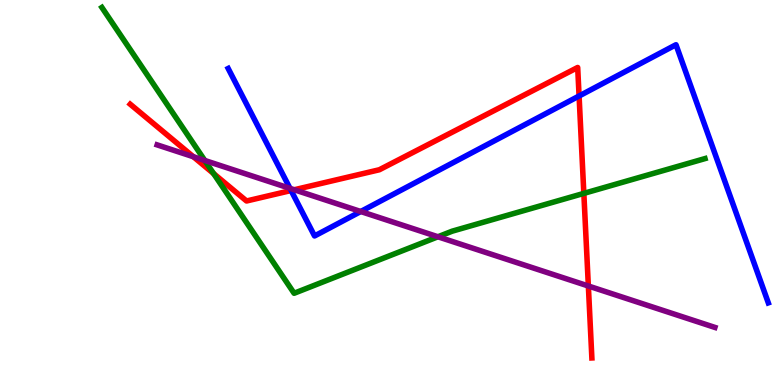[{'lines': ['blue', 'red'], 'intersections': [{'x': 3.76, 'y': 5.05}, {'x': 7.47, 'y': 7.51}]}, {'lines': ['green', 'red'], 'intersections': [{'x': 2.76, 'y': 5.49}, {'x': 7.53, 'y': 4.98}]}, {'lines': ['purple', 'red'], 'intersections': [{'x': 2.49, 'y': 5.93}, {'x': 3.8, 'y': 5.07}, {'x': 7.59, 'y': 2.57}]}, {'lines': ['blue', 'green'], 'intersections': []}, {'lines': ['blue', 'purple'], 'intersections': [{'x': 3.74, 'y': 5.11}, {'x': 4.65, 'y': 4.51}]}, {'lines': ['green', 'purple'], 'intersections': [{'x': 2.64, 'y': 5.83}, {'x': 5.65, 'y': 3.85}]}]